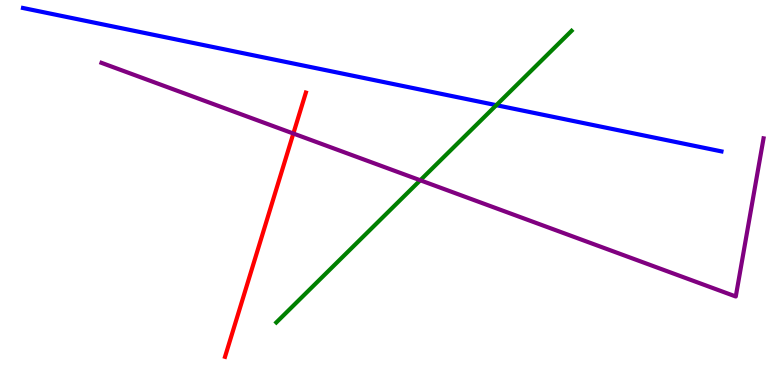[{'lines': ['blue', 'red'], 'intersections': []}, {'lines': ['green', 'red'], 'intersections': []}, {'lines': ['purple', 'red'], 'intersections': [{'x': 3.79, 'y': 6.53}]}, {'lines': ['blue', 'green'], 'intersections': [{'x': 6.4, 'y': 7.27}]}, {'lines': ['blue', 'purple'], 'intersections': []}, {'lines': ['green', 'purple'], 'intersections': [{'x': 5.42, 'y': 5.32}]}]